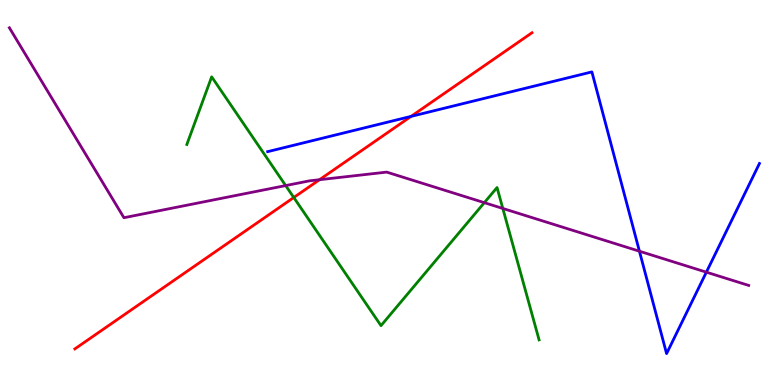[{'lines': ['blue', 'red'], 'intersections': [{'x': 5.3, 'y': 6.98}]}, {'lines': ['green', 'red'], 'intersections': [{'x': 3.79, 'y': 4.87}]}, {'lines': ['purple', 'red'], 'intersections': [{'x': 4.12, 'y': 5.33}]}, {'lines': ['blue', 'green'], 'intersections': []}, {'lines': ['blue', 'purple'], 'intersections': [{'x': 8.25, 'y': 3.47}, {'x': 9.11, 'y': 2.93}]}, {'lines': ['green', 'purple'], 'intersections': [{'x': 3.69, 'y': 5.18}, {'x': 6.25, 'y': 4.74}, {'x': 6.49, 'y': 4.59}]}]